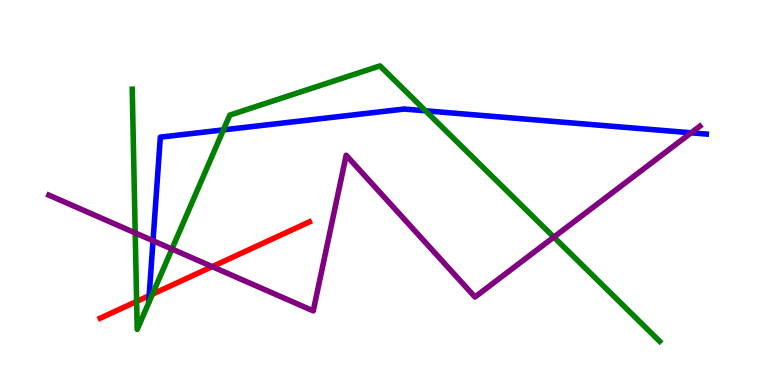[{'lines': ['blue', 'red'], 'intersections': [{'x': 1.92, 'y': 2.32}]}, {'lines': ['green', 'red'], 'intersections': [{'x': 1.76, 'y': 2.17}, {'x': 1.97, 'y': 2.36}]}, {'lines': ['purple', 'red'], 'intersections': [{'x': 2.74, 'y': 3.07}]}, {'lines': ['blue', 'green'], 'intersections': [{'x': 2.88, 'y': 6.63}, {'x': 5.49, 'y': 7.12}]}, {'lines': ['blue', 'purple'], 'intersections': [{'x': 1.97, 'y': 3.75}, {'x': 8.92, 'y': 6.55}]}, {'lines': ['green', 'purple'], 'intersections': [{'x': 1.74, 'y': 3.95}, {'x': 2.22, 'y': 3.53}, {'x': 7.15, 'y': 3.84}]}]